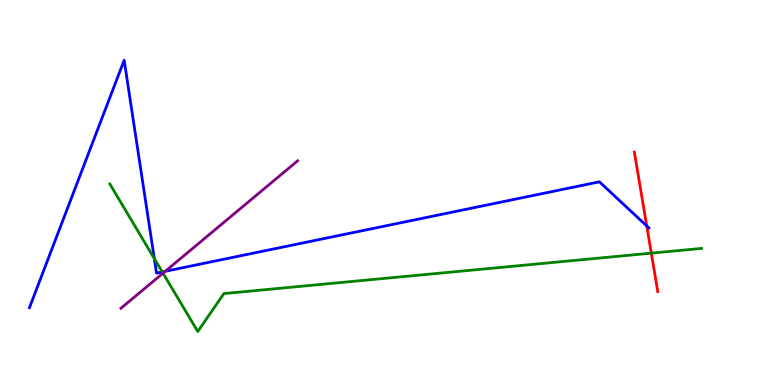[{'lines': ['blue', 'red'], 'intersections': [{'x': 8.35, 'y': 4.13}]}, {'lines': ['green', 'red'], 'intersections': [{'x': 8.4, 'y': 3.42}]}, {'lines': ['purple', 'red'], 'intersections': []}, {'lines': ['blue', 'green'], 'intersections': [{'x': 1.99, 'y': 3.28}, {'x': 2.09, 'y': 2.94}]}, {'lines': ['blue', 'purple'], 'intersections': [{'x': 2.13, 'y': 2.95}]}, {'lines': ['green', 'purple'], 'intersections': [{'x': 2.1, 'y': 2.9}]}]